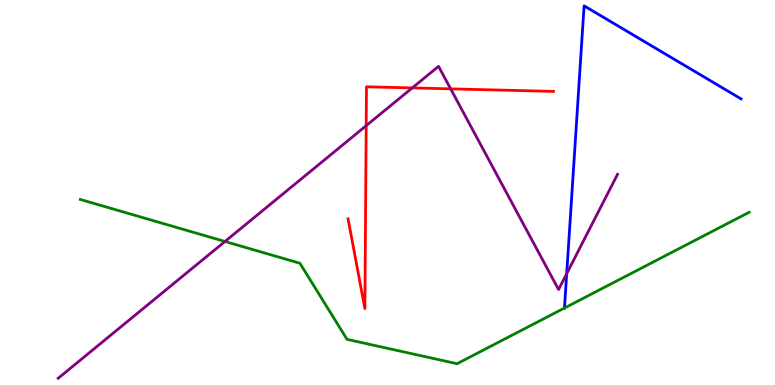[{'lines': ['blue', 'red'], 'intersections': []}, {'lines': ['green', 'red'], 'intersections': []}, {'lines': ['purple', 'red'], 'intersections': [{'x': 4.73, 'y': 6.74}, {'x': 5.32, 'y': 7.72}, {'x': 5.82, 'y': 7.69}]}, {'lines': ['blue', 'green'], 'intersections': [{'x': 7.28, 'y': 2.0}]}, {'lines': ['blue', 'purple'], 'intersections': [{'x': 7.31, 'y': 2.89}]}, {'lines': ['green', 'purple'], 'intersections': [{'x': 2.9, 'y': 3.73}]}]